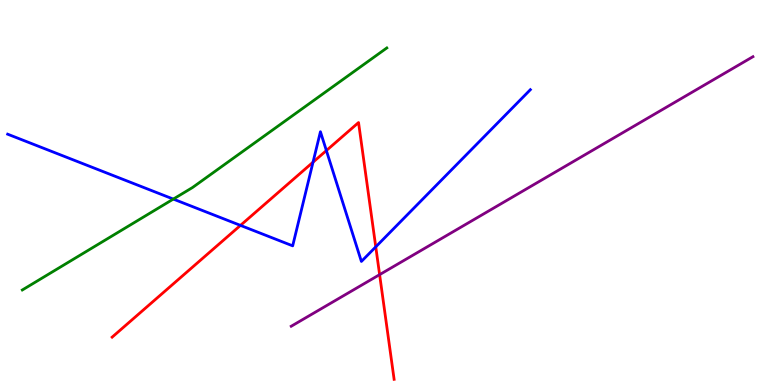[{'lines': ['blue', 'red'], 'intersections': [{'x': 3.1, 'y': 4.15}, {'x': 4.04, 'y': 5.79}, {'x': 4.21, 'y': 6.09}, {'x': 4.85, 'y': 3.59}]}, {'lines': ['green', 'red'], 'intersections': []}, {'lines': ['purple', 'red'], 'intersections': [{'x': 4.9, 'y': 2.87}]}, {'lines': ['blue', 'green'], 'intersections': [{'x': 2.24, 'y': 4.83}]}, {'lines': ['blue', 'purple'], 'intersections': []}, {'lines': ['green', 'purple'], 'intersections': []}]